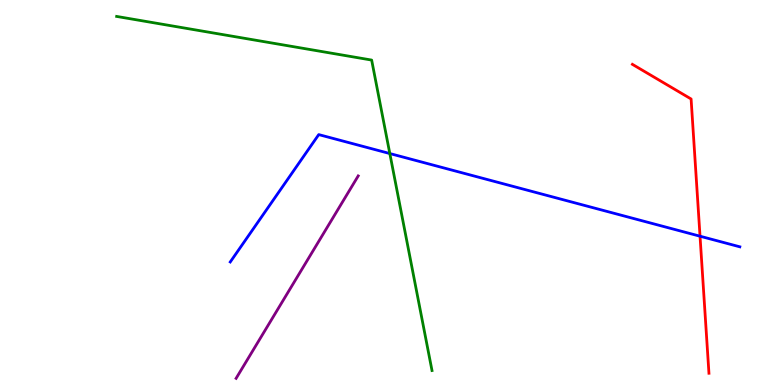[{'lines': ['blue', 'red'], 'intersections': [{'x': 9.03, 'y': 3.86}]}, {'lines': ['green', 'red'], 'intersections': []}, {'lines': ['purple', 'red'], 'intersections': []}, {'lines': ['blue', 'green'], 'intersections': [{'x': 5.03, 'y': 6.01}]}, {'lines': ['blue', 'purple'], 'intersections': []}, {'lines': ['green', 'purple'], 'intersections': []}]